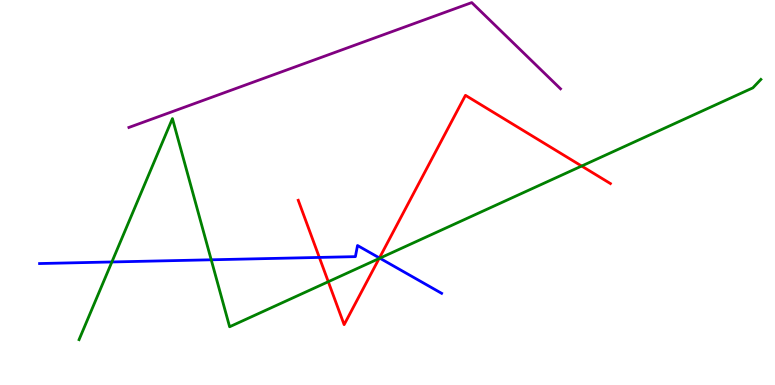[{'lines': ['blue', 'red'], 'intersections': [{'x': 4.12, 'y': 3.31}, {'x': 4.9, 'y': 3.3}]}, {'lines': ['green', 'red'], 'intersections': [{'x': 4.24, 'y': 2.68}, {'x': 4.89, 'y': 3.29}, {'x': 7.51, 'y': 5.69}]}, {'lines': ['purple', 'red'], 'intersections': []}, {'lines': ['blue', 'green'], 'intersections': [{'x': 1.44, 'y': 3.2}, {'x': 2.73, 'y': 3.25}, {'x': 4.9, 'y': 3.29}]}, {'lines': ['blue', 'purple'], 'intersections': []}, {'lines': ['green', 'purple'], 'intersections': []}]